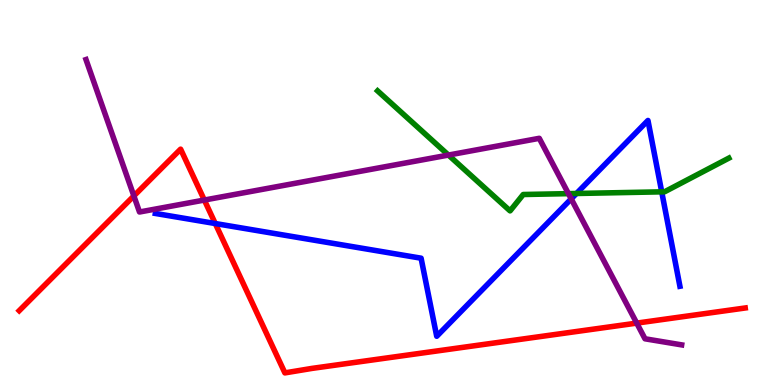[{'lines': ['blue', 'red'], 'intersections': [{'x': 2.78, 'y': 4.19}]}, {'lines': ['green', 'red'], 'intersections': []}, {'lines': ['purple', 'red'], 'intersections': [{'x': 1.73, 'y': 4.91}, {'x': 2.64, 'y': 4.8}, {'x': 8.22, 'y': 1.61}]}, {'lines': ['blue', 'green'], 'intersections': [{'x': 7.44, 'y': 4.97}, {'x': 8.54, 'y': 5.02}]}, {'lines': ['blue', 'purple'], 'intersections': [{'x': 7.37, 'y': 4.83}]}, {'lines': ['green', 'purple'], 'intersections': [{'x': 5.79, 'y': 5.97}, {'x': 7.33, 'y': 4.97}]}]